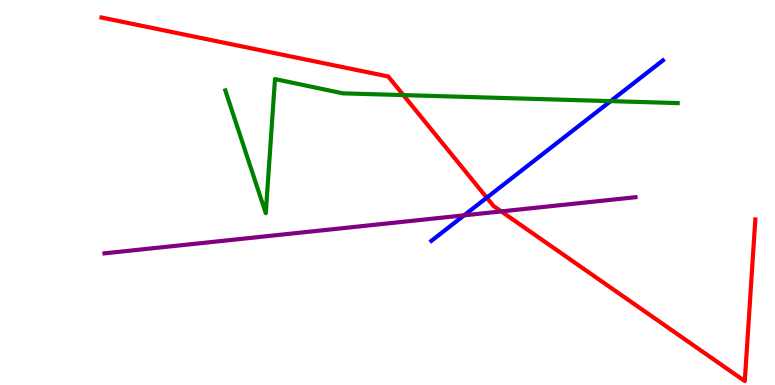[{'lines': ['blue', 'red'], 'intersections': [{'x': 6.28, 'y': 4.87}]}, {'lines': ['green', 'red'], 'intersections': [{'x': 5.2, 'y': 7.53}]}, {'lines': ['purple', 'red'], 'intersections': [{'x': 6.47, 'y': 4.51}]}, {'lines': ['blue', 'green'], 'intersections': [{'x': 7.88, 'y': 7.37}]}, {'lines': ['blue', 'purple'], 'intersections': [{'x': 5.99, 'y': 4.41}]}, {'lines': ['green', 'purple'], 'intersections': []}]